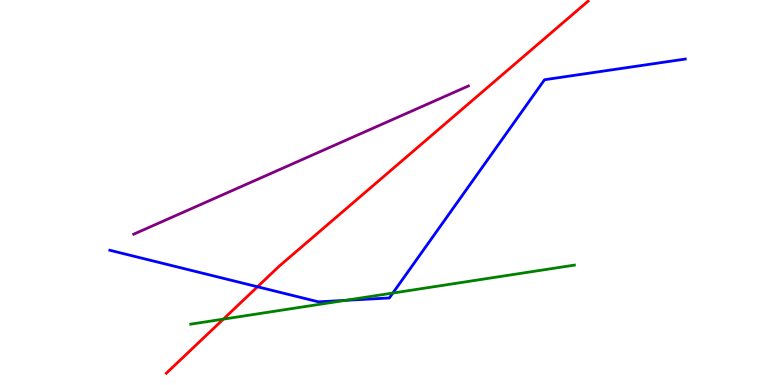[{'lines': ['blue', 'red'], 'intersections': [{'x': 3.32, 'y': 2.55}]}, {'lines': ['green', 'red'], 'intersections': [{'x': 2.88, 'y': 1.71}]}, {'lines': ['purple', 'red'], 'intersections': []}, {'lines': ['blue', 'green'], 'intersections': [{'x': 4.46, 'y': 2.2}, {'x': 5.07, 'y': 2.39}]}, {'lines': ['blue', 'purple'], 'intersections': []}, {'lines': ['green', 'purple'], 'intersections': []}]